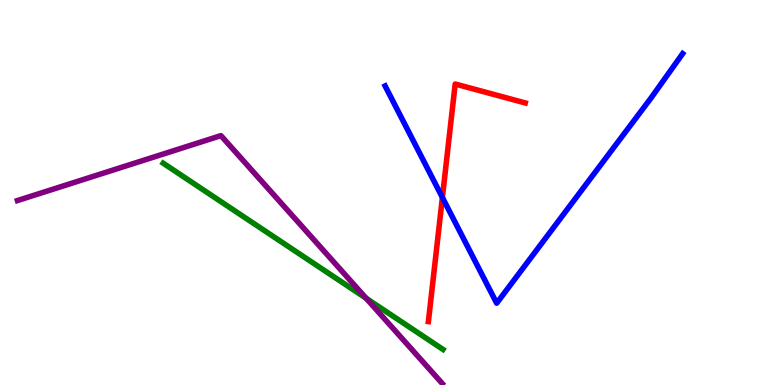[{'lines': ['blue', 'red'], 'intersections': [{'x': 5.71, 'y': 4.87}]}, {'lines': ['green', 'red'], 'intersections': []}, {'lines': ['purple', 'red'], 'intersections': []}, {'lines': ['blue', 'green'], 'intersections': []}, {'lines': ['blue', 'purple'], 'intersections': []}, {'lines': ['green', 'purple'], 'intersections': [{'x': 4.72, 'y': 2.25}]}]